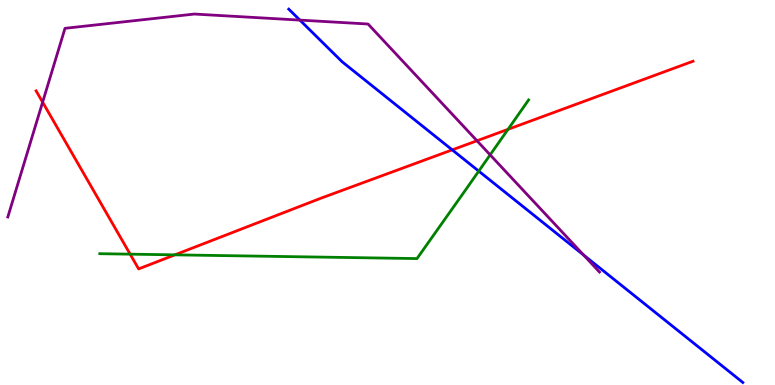[{'lines': ['blue', 'red'], 'intersections': [{'x': 5.83, 'y': 6.11}]}, {'lines': ['green', 'red'], 'intersections': [{'x': 1.68, 'y': 3.4}, {'x': 2.26, 'y': 3.38}, {'x': 6.56, 'y': 6.64}]}, {'lines': ['purple', 'red'], 'intersections': [{'x': 0.55, 'y': 7.35}, {'x': 6.15, 'y': 6.34}]}, {'lines': ['blue', 'green'], 'intersections': [{'x': 6.18, 'y': 5.56}]}, {'lines': ['blue', 'purple'], 'intersections': [{'x': 3.87, 'y': 9.48}, {'x': 7.53, 'y': 3.37}]}, {'lines': ['green', 'purple'], 'intersections': [{'x': 6.32, 'y': 5.98}]}]